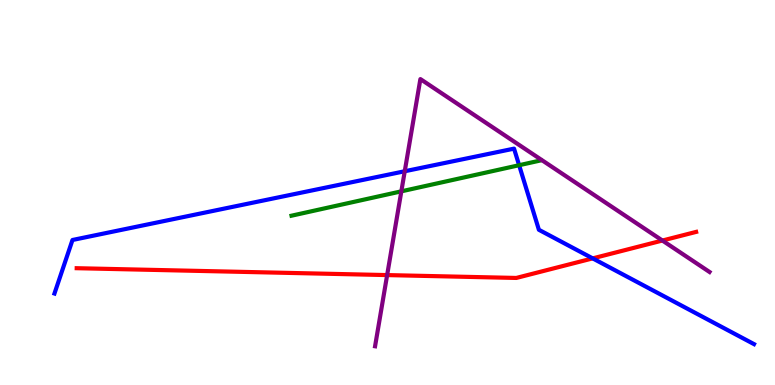[{'lines': ['blue', 'red'], 'intersections': [{'x': 7.65, 'y': 3.29}]}, {'lines': ['green', 'red'], 'intersections': []}, {'lines': ['purple', 'red'], 'intersections': [{'x': 5.0, 'y': 2.85}, {'x': 8.55, 'y': 3.75}]}, {'lines': ['blue', 'green'], 'intersections': [{'x': 6.7, 'y': 5.71}]}, {'lines': ['blue', 'purple'], 'intersections': [{'x': 5.22, 'y': 5.55}]}, {'lines': ['green', 'purple'], 'intersections': [{'x': 5.18, 'y': 5.03}]}]